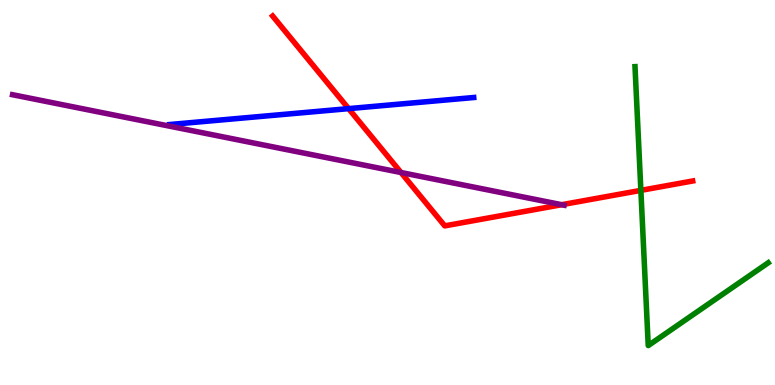[{'lines': ['blue', 'red'], 'intersections': [{'x': 4.5, 'y': 7.18}]}, {'lines': ['green', 'red'], 'intersections': [{'x': 8.27, 'y': 5.06}]}, {'lines': ['purple', 'red'], 'intersections': [{'x': 5.17, 'y': 5.52}, {'x': 7.25, 'y': 4.68}]}, {'lines': ['blue', 'green'], 'intersections': []}, {'lines': ['blue', 'purple'], 'intersections': []}, {'lines': ['green', 'purple'], 'intersections': []}]